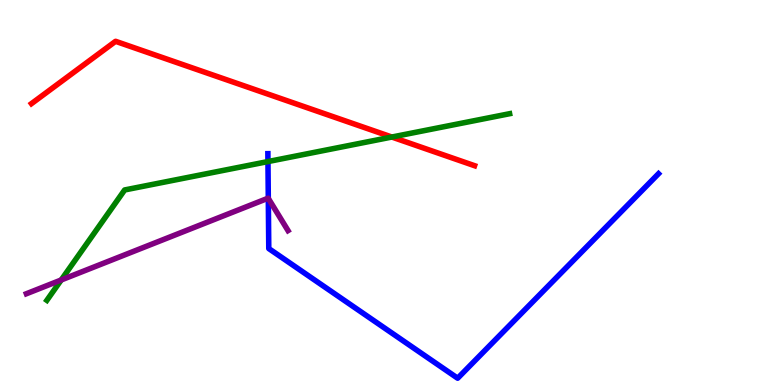[{'lines': ['blue', 'red'], 'intersections': []}, {'lines': ['green', 'red'], 'intersections': [{'x': 5.06, 'y': 6.44}]}, {'lines': ['purple', 'red'], 'intersections': []}, {'lines': ['blue', 'green'], 'intersections': [{'x': 3.46, 'y': 5.8}]}, {'lines': ['blue', 'purple'], 'intersections': [{'x': 3.46, 'y': 4.85}]}, {'lines': ['green', 'purple'], 'intersections': [{'x': 0.79, 'y': 2.73}]}]